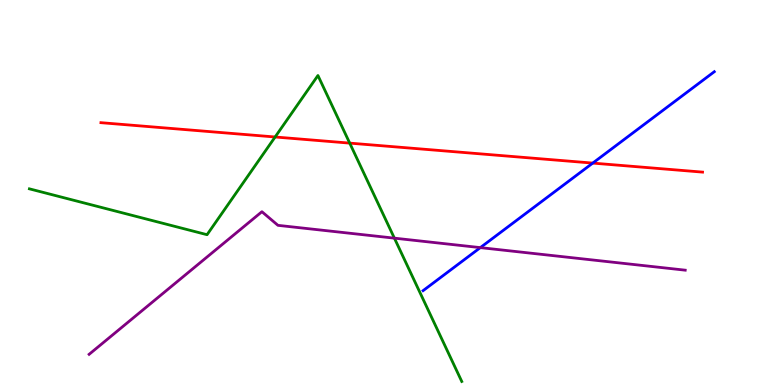[{'lines': ['blue', 'red'], 'intersections': [{'x': 7.65, 'y': 5.76}]}, {'lines': ['green', 'red'], 'intersections': [{'x': 3.55, 'y': 6.44}, {'x': 4.51, 'y': 6.28}]}, {'lines': ['purple', 'red'], 'intersections': []}, {'lines': ['blue', 'green'], 'intersections': []}, {'lines': ['blue', 'purple'], 'intersections': [{'x': 6.2, 'y': 3.57}]}, {'lines': ['green', 'purple'], 'intersections': [{'x': 5.09, 'y': 3.81}]}]